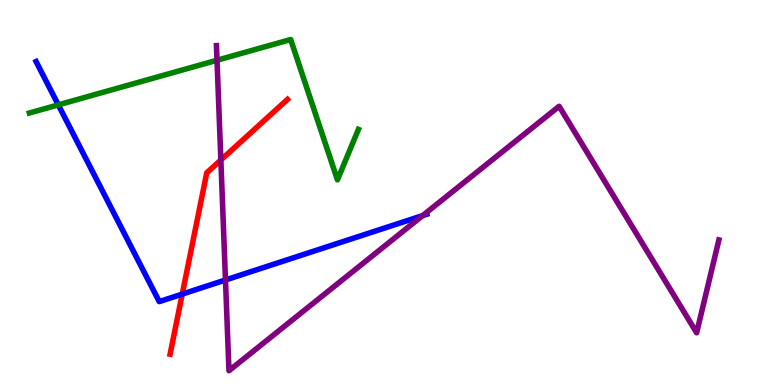[{'lines': ['blue', 'red'], 'intersections': [{'x': 2.35, 'y': 2.36}]}, {'lines': ['green', 'red'], 'intersections': []}, {'lines': ['purple', 'red'], 'intersections': [{'x': 2.85, 'y': 5.84}]}, {'lines': ['blue', 'green'], 'intersections': [{'x': 0.752, 'y': 7.28}]}, {'lines': ['blue', 'purple'], 'intersections': [{'x': 2.91, 'y': 2.73}, {'x': 5.45, 'y': 4.4}]}, {'lines': ['green', 'purple'], 'intersections': [{'x': 2.8, 'y': 8.44}]}]